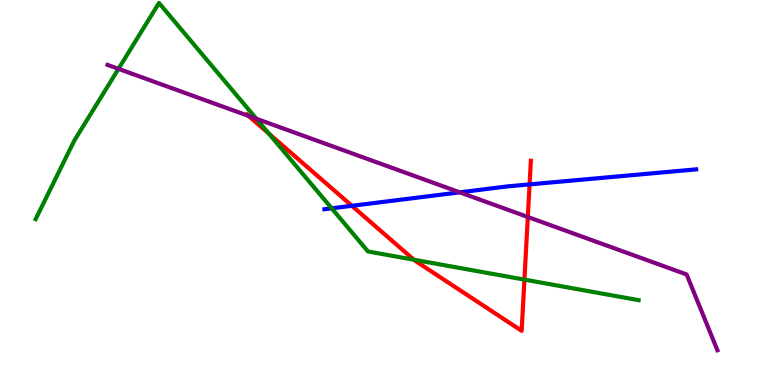[{'lines': ['blue', 'red'], 'intersections': [{'x': 4.54, 'y': 4.65}, {'x': 6.83, 'y': 5.21}]}, {'lines': ['green', 'red'], 'intersections': [{'x': 3.47, 'y': 6.53}, {'x': 5.34, 'y': 3.25}, {'x': 6.77, 'y': 2.74}]}, {'lines': ['purple', 'red'], 'intersections': [{'x': 3.21, 'y': 6.99}, {'x': 6.81, 'y': 4.36}]}, {'lines': ['blue', 'green'], 'intersections': [{'x': 4.28, 'y': 4.59}]}, {'lines': ['blue', 'purple'], 'intersections': [{'x': 5.93, 'y': 5.0}]}, {'lines': ['green', 'purple'], 'intersections': [{'x': 1.53, 'y': 8.21}, {'x': 3.31, 'y': 6.92}]}]